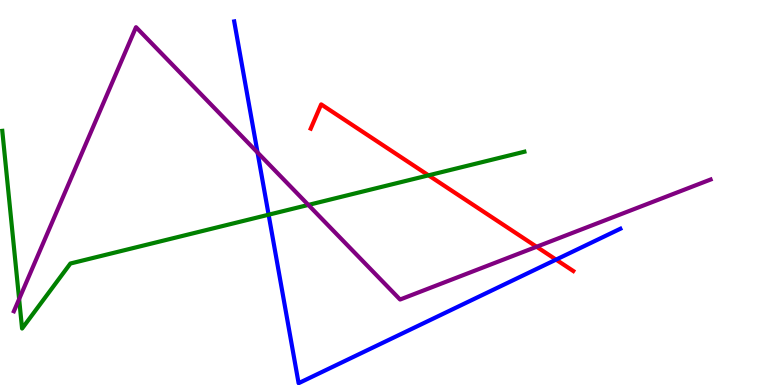[{'lines': ['blue', 'red'], 'intersections': [{'x': 7.17, 'y': 3.26}]}, {'lines': ['green', 'red'], 'intersections': [{'x': 5.53, 'y': 5.45}]}, {'lines': ['purple', 'red'], 'intersections': [{'x': 6.92, 'y': 3.59}]}, {'lines': ['blue', 'green'], 'intersections': [{'x': 3.47, 'y': 4.42}]}, {'lines': ['blue', 'purple'], 'intersections': [{'x': 3.32, 'y': 6.04}]}, {'lines': ['green', 'purple'], 'intersections': [{'x': 0.247, 'y': 2.23}, {'x': 3.98, 'y': 4.68}]}]